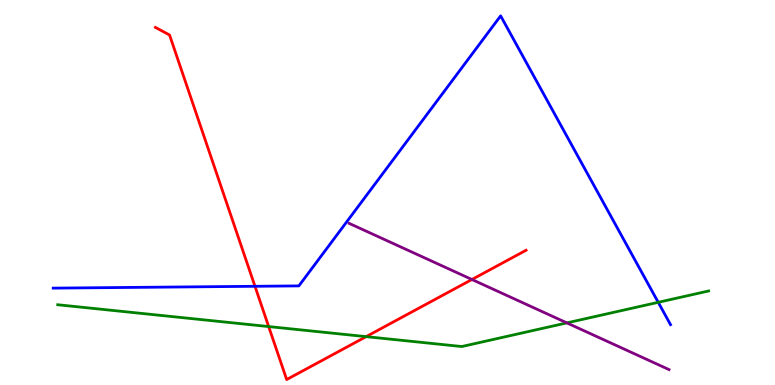[{'lines': ['blue', 'red'], 'intersections': [{'x': 3.29, 'y': 2.56}]}, {'lines': ['green', 'red'], 'intersections': [{'x': 3.47, 'y': 1.52}, {'x': 4.72, 'y': 1.26}]}, {'lines': ['purple', 'red'], 'intersections': [{'x': 6.09, 'y': 2.74}]}, {'lines': ['blue', 'green'], 'intersections': [{'x': 8.49, 'y': 2.15}]}, {'lines': ['blue', 'purple'], 'intersections': []}, {'lines': ['green', 'purple'], 'intersections': [{'x': 7.31, 'y': 1.61}]}]